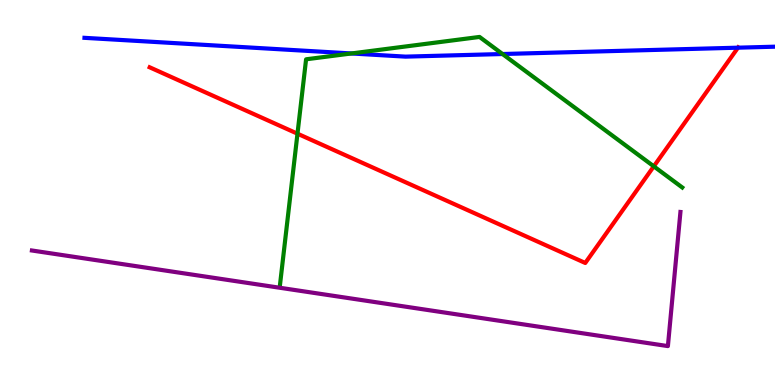[{'lines': ['blue', 'red'], 'intersections': [{'x': 9.52, 'y': 8.76}]}, {'lines': ['green', 'red'], 'intersections': [{'x': 3.84, 'y': 6.53}, {'x': 8.44, 'y': 5.68}]}, {'lines': ['purple', 'red'], 'intersections': []}, {'lines': ['blue', 'green'], 'intersections': [{'x': 4.53, 'y': 8.61}, {'x': 6.48, 'y': 8.6}]}, {'lines': ['blue', 'purple'], 'intersections': []}, {'lines': ['green', 'purple'], 'intersections': []}]